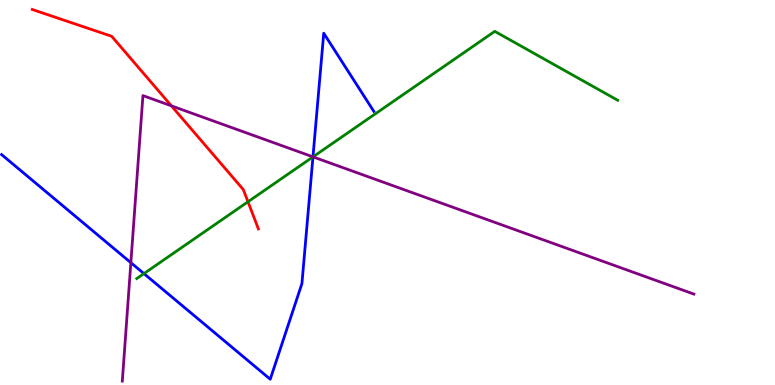[{'lines': ['blue', 'red'], 'intersections': []}, {'lines': ['green', 'red'], 'intersections': [{'x': 3.2, 'y': 4.76}]}, {'lines': ['purple', 'red'], 'intersections': [{'x': 2.21, 'y': 7.25}]}, {'lines': ['blue', 'green'], 'intersections': [{'x': 1.86, 'y': 2.89}, {'x': 4.04, 'y': 5.92}]}, {'lines': ['blue', 'purple'], 'intersections': [{'x': 1.69, 'y': 3.18}, {'x': 4.04, 'y': 5.93}]}, {'lines': ['green', 'purple'], 'intersections': [{'x': 4.04, 'y': 5.93}]}]